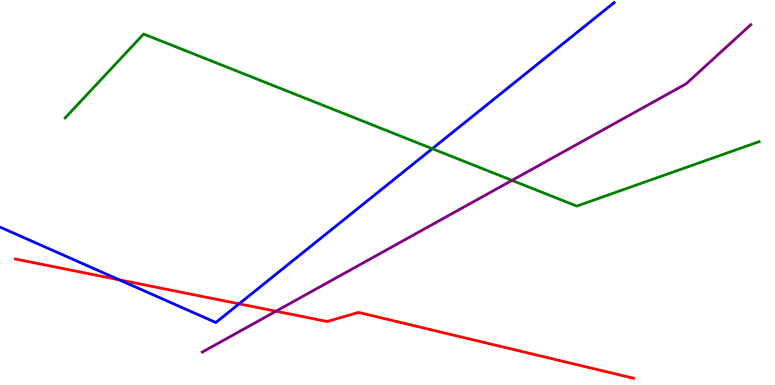[{'lines': ['blue', 'red'], 'intersections': [{'x': 1.54, 'y': 2.73}, {'x': 3.09, 'y': 2.11}]}, {'lines': ['green', 'red'], 'intersections': []}, {'lines': ['purple', 'red'], 'intersections': [{'x': 3.56, 'y': 1.92}]}, {'lines': ['blue', 'green'], 'intersections': [{'x': 5.58, 'y': 6.14}]}, {'lines': ['blue', 'purple'], 'intersections': []}, {'lines': ['green', 'purple'], 'intersections': [{'x': 6.61, 'y': 5.32}]}]